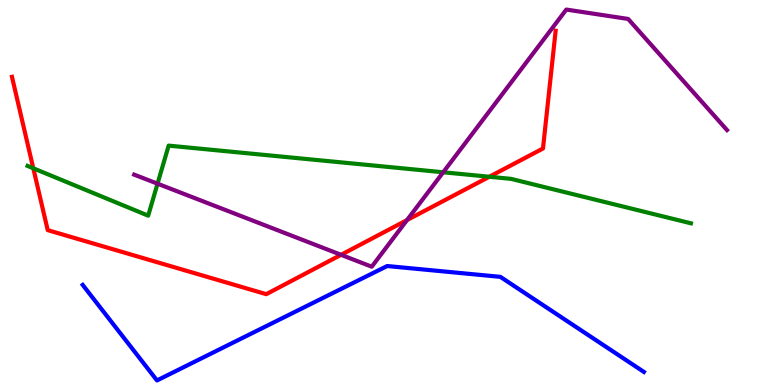[{'lines': ['blue', 'red'], 'intersections': []}, {'lines': ['green', 'red'], 'intersections': [{'x': 0.43, 'y': 5.63}, {'x': 6.31, 'y': 5.41}]}, {'lines': ['purple', 'red'], 'intersections': [{'x': 4.4, 'y': 3.38}, {'x': 5.25, 'y': 4.28}]}, {'lines': ['blue', 'green'], 'intersections': []}, {'lines': ['blue', 'purple'], 'intersections': []}, {'lines': ['green', 'purple'], 'intersections': [{'x': 2.03, 'y': 5.23}, {'x': 5.72, 'y': 5.53}]}]